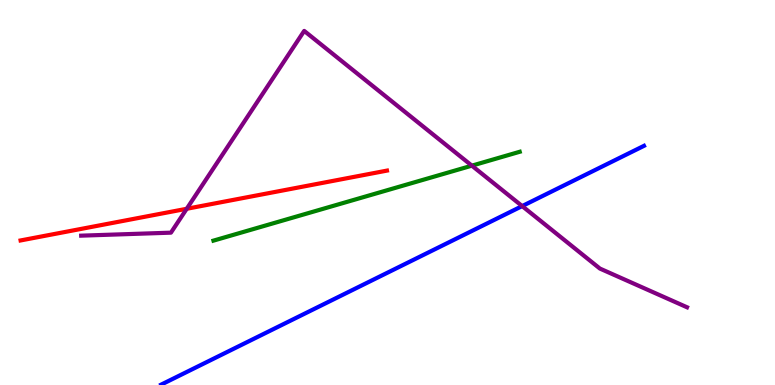[{'lines': ['blue', 'red'], 'intersections': []}, {'lines': ['green', 'red'], 'intersections': []}, {'lines': ['purple', 'red'], 'intersections': [{'x': 2.41, 'y': 4.58}]}, {'lines': ['blue', 'green'], 'intersections': []}, {'lines': ['blue', 'purple'], 'intersections': [{'x': 6.74, 'y': 4.65}]}, {'lines': ['green', 'purple'], 'intersections': [{'x': 6.09, 'y': 5.7}]}]